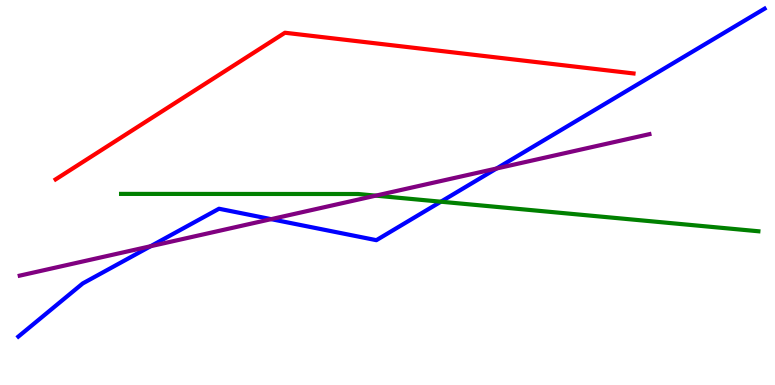[{'lines': ['blue', 'red'], 'intersections': []}, {'lines': ['green', 'red'], 'intersections': []}, {'lines': ['purple', 'red'], 'intersections': []}, {'lines': ['blue', 'green'], 'intersections': [{'x': 5.69, 'y': 4.76}]}, {'lines': ['blue', 'purple'], 'intersections': [{'x': 1.94, 'y': 3.6}, {'x': 3.5, 'y': 4.31}, {'x': 6.41, 'y': 5.62}]}, {'lines': ['green', 'purple'], 'intersections': [{'x': 4.85, 'y': 4.92}]}]